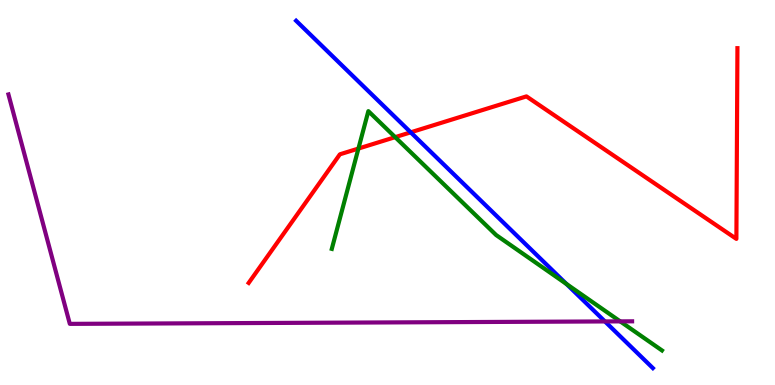[{'lines': ['blue', 'red'], 'intersections': [{'x': 5.3, 'y': 6.56}]}, {'lines': ['green', 'red'], 'intersections': [{'x': 4.62, 'y': 6.14}, {'x': 5.1, 'y': 6.44}]}, {'lines': ['purple', 'red'], 'intersections': []}, {'lines': ['blue', 'green'], 'intersections': [{'x': 7.31, 'y': 2.62}]}, {'lines': ['blue', 'purple'], 'intersections': [{'x': 7.81, 'y': 1.65}]}, {'lines': ['green', 'purple'], 'intersections': [{'x': 8.0, 'y': 1.65}]}]